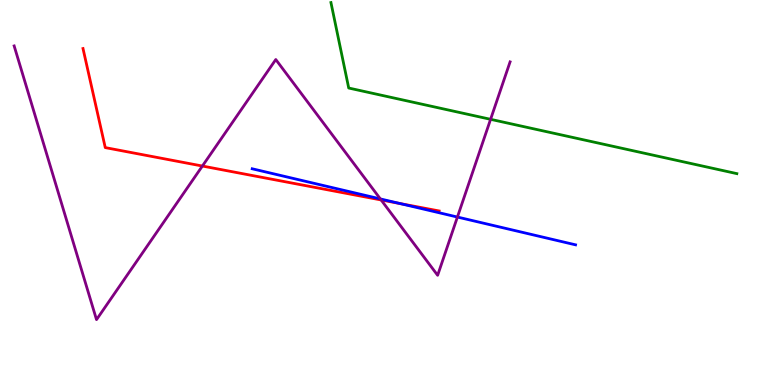[{'lines': ['blue', 'red'], 'intersections': [{'x': 5.16, 'y': 4.71}]}, {'lines': ['green', 'red'], 'intersections': []}, {'lines': ['purple', 'red'], 'intersections': [{'x': 2.61, 'y': 5.69}, {'x': 4.92, 'y': 4.81}]}, {'lines': ['blue', 'green'], 'intersections': []}, {'lines': ['blue', 'purple'], 'intersections': [{'x': 4.91, 'y': 4.83}, {'x': 5.9, 'y': 4.36}]}, {'lines': ['green', 'purple'], 'intersections': [{'x': 6.33, 'y': 6.9}]}]